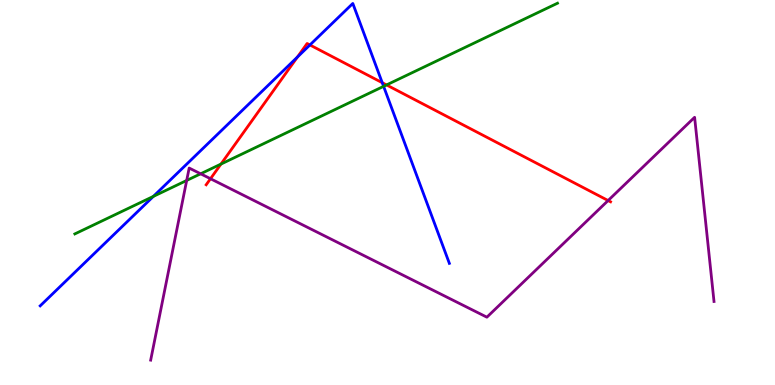[{'lines': ['blue', 'red'], 'intersections': [{'x': 3.84, 'y': 8.52}, {'x': 4.0, 'y': 8.83}, {'x': 4.93, 'y': 7.85}]}, {'lines': ['green', 'red'], 'intersections': [{'x': 2.85, 'y': 5.74}, {'x': 4.99, 'y': 7.79}]}, {'lines': ['purple', 'red'], 'intersections': [{'x': 2.72, 'y': 5.36}, {'x': 7.85, 'y': 4.79}]}, {'lines': ['blue', 'green'], 'intersections': [{'x': 1.98, 'y': 4.9}, {'x': 4.95, 'y': 7.76}]}, {'lines': ['blue', 'purple'], 'intersections': []}, {'lines': ['green', 'purple'], 'intersections': [{'x': 2.41, 'y': 5.31}, {'x': 2.59, 'y': 5.49}]}]